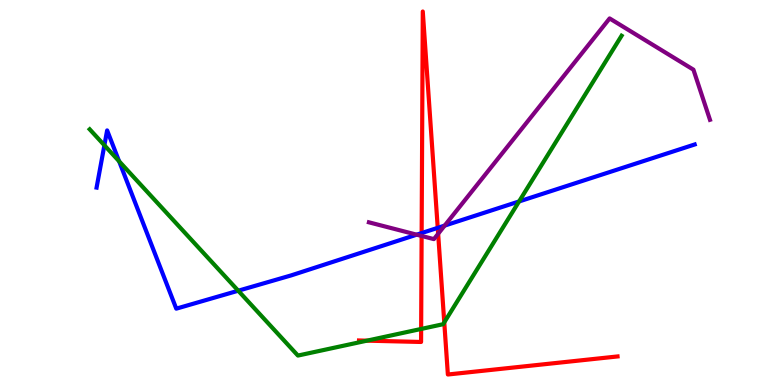[{'lines': ['blue', 'red'], 'intersections': [{'x': 5.44, 'y': 3.95}, {'x': 5.65, 'y': 4.08}]}, {'lines': ['green', 'red'], 'intersections': [{'x': 4.73, 'y': 1.15}, {'x': 5.43, 'y': 1.46}, {'x': 5.73, 'y': 1.63}]}, {'lines': ['purple', 'red'], 'intersections': [{'x': 5.44, 'y': 3.87}, {'x': 5.65, 'y': 3.93}]}, {'lines': ['blue', 'green'], 'intersections': [{'x': 1.35, 'y': 6.23}, {'x': 1.54, 'y': 5.81}, {'x': 3.07, 'y': 2.45}, {'x': 6.7, 'y': 4.77}]}, {'lines': ['blue', 'purple'], 'intersections': [{'x': 5.38, 'y': 3.9}, {'x': 5.74, 'y': 4.14}]}, {'lines': ['green', 'purple'], 'intersections': []}]